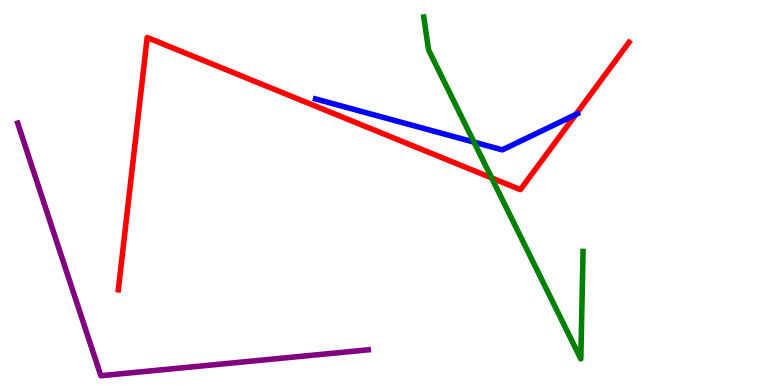[{'lines': ['blue', 'red'], 'intersections': [{'x': 7.43, 'y': 7.03}]}, {'lines': ['green', 'red'], 'intersections': [{'x': 6.34, 'y': 5.38}]}, {'lines': ['purple', 'red'], 'intersections': []}, {'lines': ['blue', 'green'], 'intersections': [{'x': 6.12, 'y': 6.31}]}, {'lines': ['blue', 'purple'], 'intersections': []}, {'lines': ['green', 'purple'], 'intersections': []}]